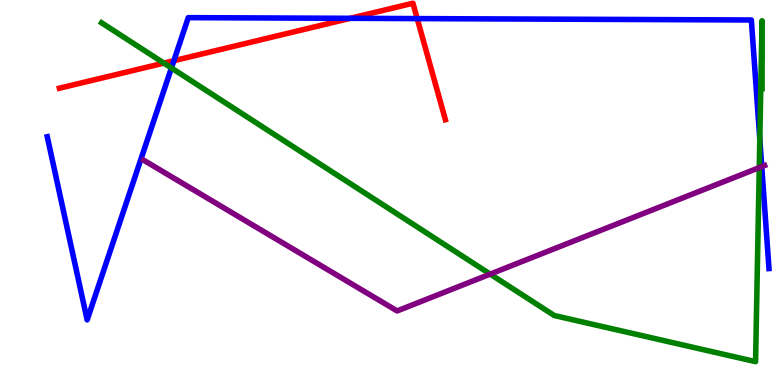[{'lines': ['blue', 'red'], 'intersections': [{'x': 2.24, 'y': 8.42}, {'x': 4.52, 'y': 9.52}, {'x': 5.38, 'y': 9.52}]}, {'lines': ['green', 'red'], 'intersections': [{'x': 2.11, 'y': 8.36}]}, {'lines': ['purple', 'red'], 'intersections': []}, {'lines': ['blue', 'green'], 'intersections': [{'x': 2.21, 'y': 8.23}, {'x': 9.8, 'y': 6.38}]}, {'lines': ['blue', 'purple'], 'intersections': [{'x': 9.83, 'y': 5.67}]}, {'lines': ['green', 'purple'], 'intersections': [{'x': 6.33, 'y': 2.88}, {'x': 9.8, 'y': 5.65}]}]